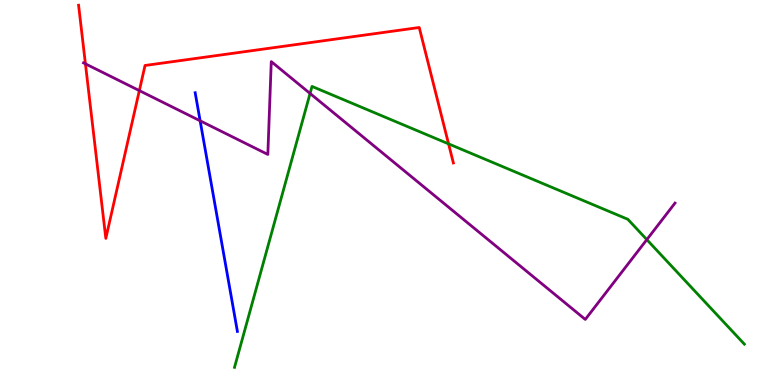[{'lines': ['blue', 'red'], 'intersections': []}, {'lines': ['green', 'red'], 'intersections': [{'x': 5.79, 'y': 6.26}]}, {'lines': ['purple', 'red'], 'intersections': [{'x': 1.1, 'y': 8.34}, {'x': 1.8, 'y': 7.65}]}, {'lines': ['blue', 'green'], 'intersections': []}, {'lines': ['blue', 'purple'], 'intersections': [{'x': 2.58, 'y': 6.86}]}, {'lines': ['green', 'purple'], 'intersections': [{'x': 4.0, 'y': 7.57}, {'x': 8.35, 'y': 3.78}]}]